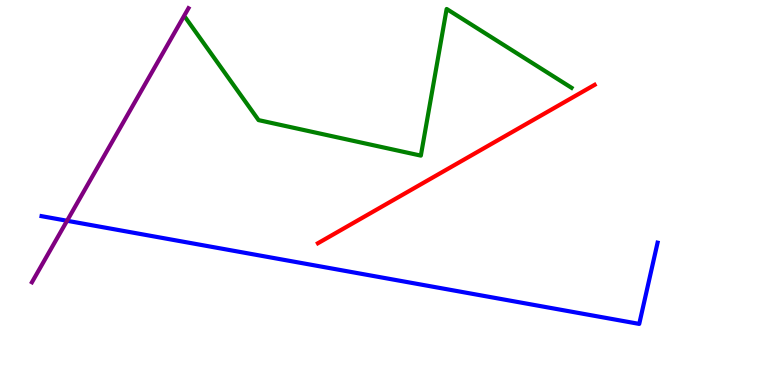[{'lines': ['blue', 'red'], 'intersections': []}, {'lines': ['green', 'red'], 'intersections': []}, {'lines': ['purple', 'red'], 'intersections': []}, {'lines': ['blue', 'green'], 'intersections': []}, {'lines': ['blue', 'purple'], 'intersections': [{'x': 0.865, 'y': 4.27}]}, {'lines': ['green', 'purple'], 'intersections': []}]